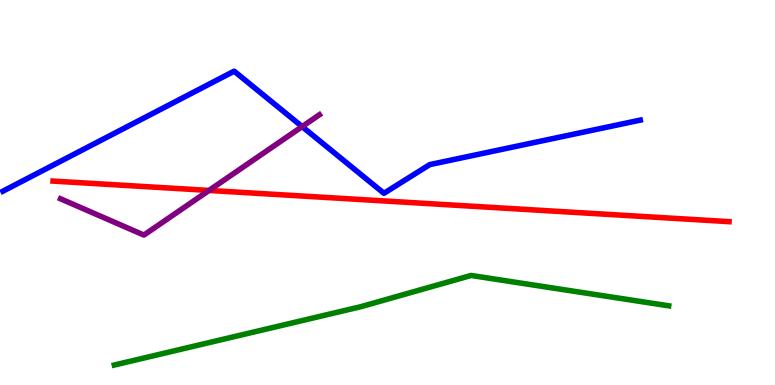[{'lines': ['blue', 'red'], 'intersections': []}, {'lines': ['green', 'red'], 'intersections': []}, {'lines': ['purple', 'red'], 'intersections': [{'x': 2.7, 'y': 5.05}]}, {'lines': ['blue', 'green'], 'intersections': []}, {'lines': ['blue', 'purple'], 'intersections': [{'x': 3.9, 'y': 6.71}]}, {'lines': ['green', 'purple'], 'intersections': []}]